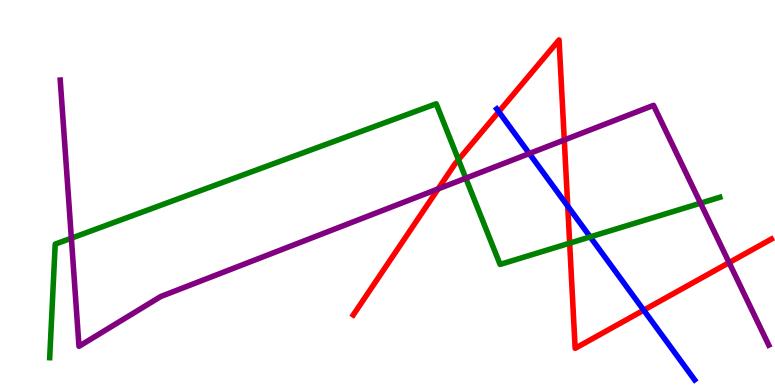[{'lines': ['blue', 'red'], 'intersections': [{'x': 6.44, 'y': 7.1}, {'x': 7.33, 'y': 4.65}, {'x': 8.31, 'y': 1.94}]}, {'lines': ['green', 'red'], 'intersections': [{'x': 5.92, 'y': 5.85}, {'x': 7.35, 'y': 3.68}]}, {'lines': ['purple', 'red'], 'intersections': [{'x': 5.65, 'y': 5.09}, {'x': 7.28, 'y': 6.36}, {'x': 9.41, 'y': 3.18}]}, {'lines': ['blue', 'green'], 'intersections': [{'x': 7.62, 'y': 3.85}]}, {'lines': ['blue', 'purple'], 'intersections': [{'x': 6.83, 'y': 6.01}]}, {'lines': ['green', 'purple'], 'intersections': [{'x': 0.921, 'y': 3.81}, {'x': 6.01, 'y': 5.37}, {'x': 9.04, 'y': 4.72}]}]